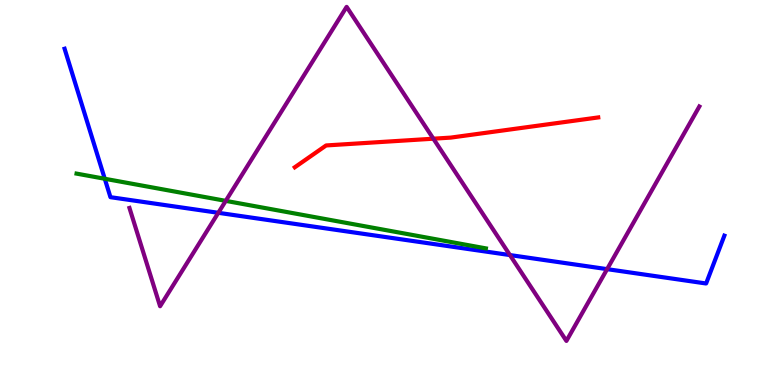[{'lines': ['blue', 'red'], 'intersections': []}, {'lines': ['green', 'red'], 'intersections': []}, {'lines': ['purple', 'red'], 'intersections': [{'x': 5.59, 'y': 6.4}]}, {'lines': ['blue', 'green'], 'intersections': [{'x': 1.35, 'y': 5.36}]}, {'lines': ['blue', 'purple'], 'intersections': [{'x': 2.82, 'y': 4.47}, {'x': 6.58, 'y': 3.38}, {'x': 7.83, 'y': 3.01}]}, {'lines': ['green', 'purple'], 'intersections': [{'x': 2.91, 'y': 4.78}]}]